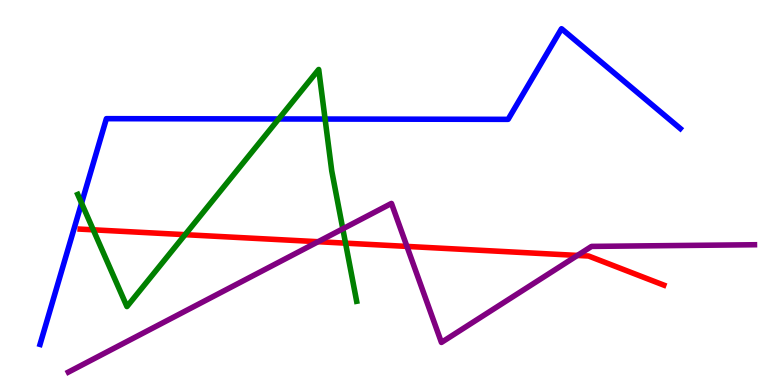[{'lines': ['blue', 'red'], 'intersections': []}, {'lines': ['green', 'red'], 'intersections': [{'x': 1.2, 'y': 4.03}, {'x': 2.39, 'y': 3.9}, {'x': 4.46, 'y': 3.68}]}, {'lines': ['purple', 'red'], 'intersections': [{'x': 4.1, 'y': 3.72}, {'x': 5.25, 'y': 3.6}, {'x': 7.45, 'y': 3.37}]}, {'lines': ['blue', 'green'], 'intersections': [{'x': 1.05, 'y': 4.72}, {'x': 3.6, 'y': 6.91}, {'x': 4.19, 'y': 6.91}]}, {'lines': ['blue', 'purple'], 'intersections': []}, {'lines': ['green', 'purple'], 'intersections': [{'x': 4.42, 'y': 4.06}]}]